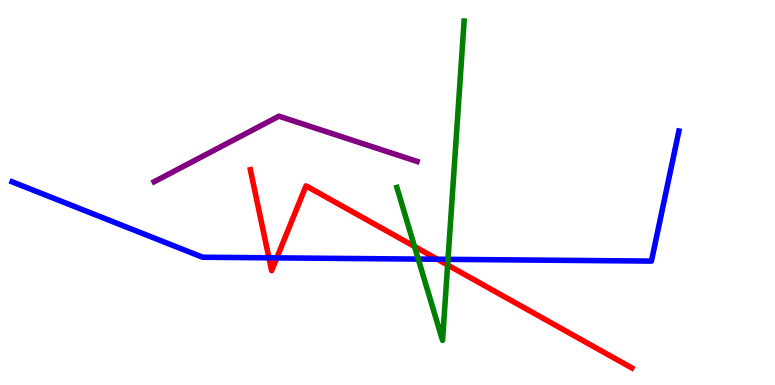[{'lines': ['blue', 'red'], 'intersections': [{'x': 3.47, 'y': 3.3}, {'x': 3.57, 'y': 3.3}, {'x': 5.64, 'y': 3.27}]}, {'lines': ['green', 'red'], 'intersections': [{'x': 5.35, 'y': 3.6}, {'x': 5.78, 'y': 3.12}]}, {'lines': ['purple', 'red'], 'intersections': []}, {'lines': ['blue', 'green'], 'intersections': [{'x': 5.4, 'y': 3.27}, {'x': 5.78, 'y': 3.26}]}, {'lines': ['blue', 'purple'], 'intersections': []}, {'lines': ['green', 'purple'], 'intersections': []}]